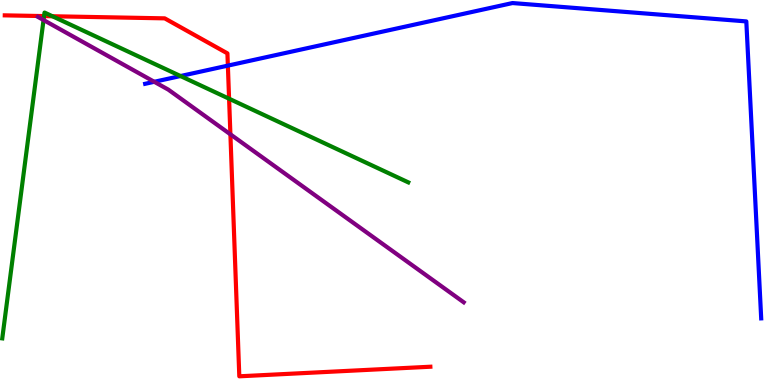[{'lines': ['blue', 'red'], 'intersections': [{'x': 2.94, 'y': 8.3}]}, {'lines': ['green', 'red'], 'intersections': [{'x': 0.568, 'y': 9.58}, {'x': 0.677, 'y': 9.58}, {'x': 2.96, 'y': 7.44}]}, {'lines': ['purple', 'red'], 'intersections': [{'x': 2.97, 'y': 6.51}]}, {'lines': ['blue', 'green'], 'intersections': [{'x': 2.33, 'y': 8.03}]}, {'lines': ['blue', 'purple'], 'intersections': [{'x': 1.99, 'y': 7.88}]}, {'lines': ['green', 'purple'], 'intersections': [{'x': 0.562, 'y': 9.48}]}]